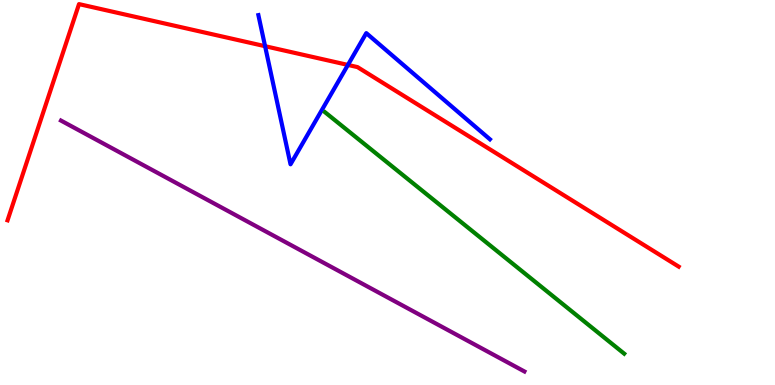[{'lines': ['blue', 'red'], 'intersections': [{'x': 3.42, 'y': 8.8}, {'x': 4.49, 'y': 8.31}]}, {'lines': ['green', 'red'], 'intersections': []}, {'lines': ['purple', 'red'], 'intersections': []}, {'lines': ['blue', 'green'], 'intersections': []}, {'lines': ['blue', 'purple'], 'intersections': []}, {'lines': ['green', 'purple'], 'intersections': []}]